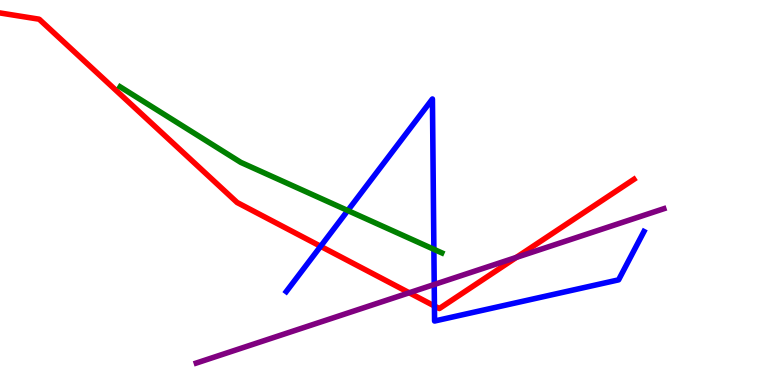[{'lines': ['blue', 'red'], 'intersections': [{'x': 4.14, 'y': 3.6}, {'x': 5.61, 'y': 2.05}]}, {'lines': ['green', 'red'], 'intersections': []}, {'lines': ['purple', 'red'], 'intersections': [{'x': 5.28, 'y': 2.4}, {'x': 6.66, 'y': 3.31}]}, {'lines': ['blue', 'green'], 'intersections': [{'x': 4.49, 'y': 4.53}, {'x': 5.6, 'y': 3.52}]}, {'lines': ['blue', 'purple'], 'intersections': [{'x': 5.6, 'y': 2.61}]}, {'lines': ['green', 'purple'], 'intersections': []}]